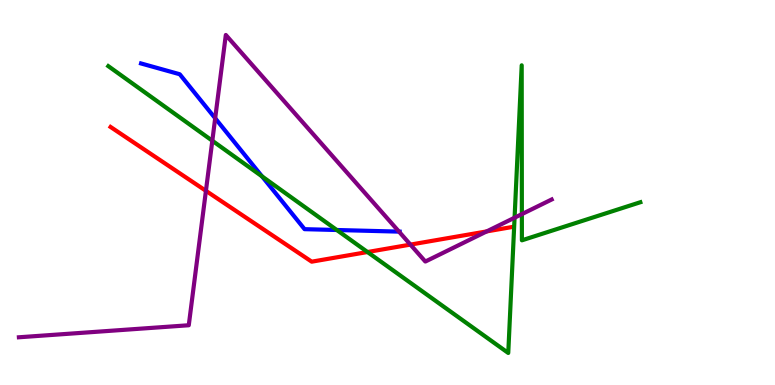[{'lines': ['blue', 'red'], 'intersections': []}, {'lines': ['green', 'red'], 'intersections': [{'x': 4.74, 'y': 3.45}]}, {'lines': ['purple', 'red'], 'intersections': [{'x': 2.66, 'y': 5.04}, {'x': 5.3, 'y': 3.65}, {'x': 6.28, 'y': 3.99}]}, {'lines': ['blue', 'green'], 'intersections': [{'x': 3.38, 'y': 5.42}, {'x': 4.35, 'y': 4.03}]}, {'lines': ['blue', 'purple'], 'intersections': [{'x': 2.78, 'y': 6.93}, {'x': 5.15, 'y': 3.98}]}, {'lines': ['green', 'purple'], 'intersections': [{'x': 2.74, 'y': 6.34}, {'x': 6.64, 'y': 4.35}, {'x': 6.73, 'y': 4.44}]}]